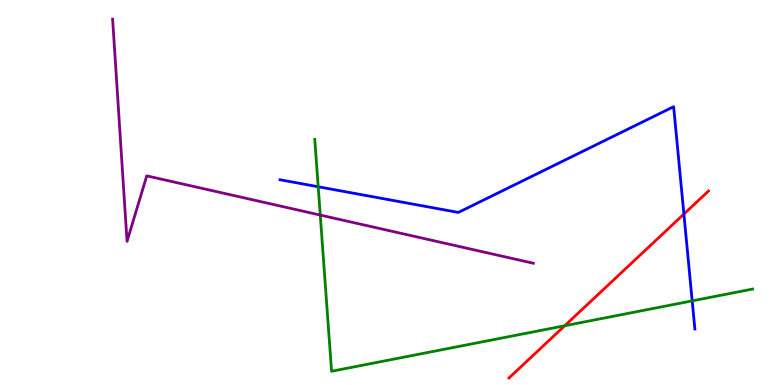[{'lines': ['blue', 'red'], 'intersections': [{'x': 8.82, 'y': 4.44}]}, {'lines': ['green', 'red'], 'intersections': [{'x': 7.29, 'y': 1.54}]}, {'lines': ['purple', 'red'], 'intersections': []}, {'lines': ['blue', 'green'], 'intersections': [{'x': 4.11, 'y': 5.15}, {'x': 8.93, 'y': 2.19}]}, {'lines': ['blue', 'purple'], 'intersections': []}, {'lines': ['green', 'purple'], 'intersections': [{'x': 4.13, 'y': 4.41}]}]